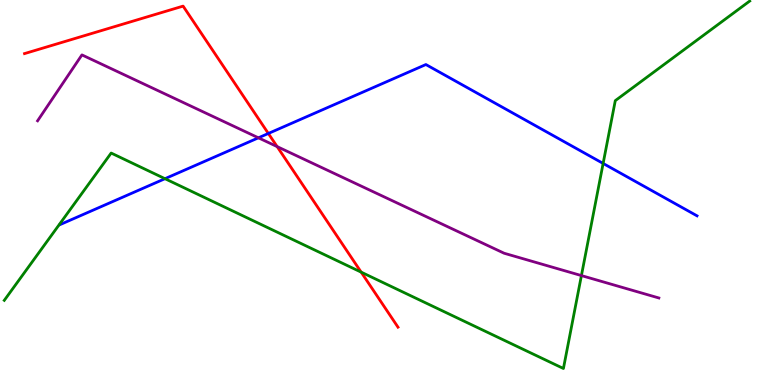[{'lines': ['blue', 'red'], 'intersections': [{'x': 3.46, 'y': 6.53}]}, {'lines': ['green', 'red'], 'intersections': [{'x': 4.66, 'y': 2.93}]}, {'lines': ['purple', 'red'], 'intersections': [{'x': 3.58, 'y': 6.19}]}, {'lines': ['blue', 'green'], 'intersections': [{'x': 2.13, 'y': 5.36}, {'x': 7.78, 'y': 5.75}]}, {'lines': ['blue', 'purple'], 'intersections': [{'x': 3.33, 'y': 6.42}]}, {'lines': ['green', 'purple'], 'intersections': [{'x': 7.5, 'y': 2.84}]}]